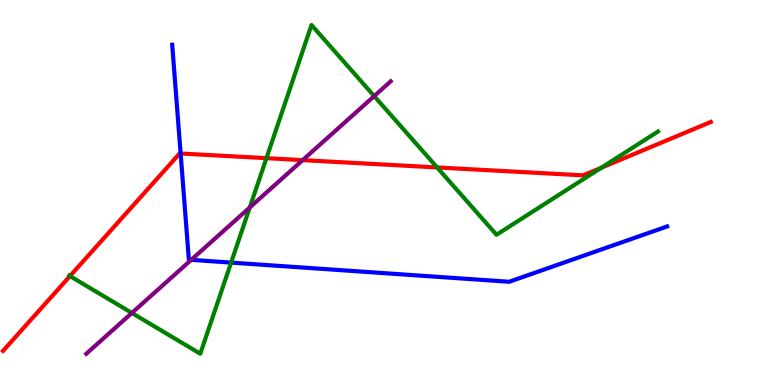[{'lines': ['blue', 'red'], 'intersections': [{'x': 2.33, 'y': 6.01}]}, {'lines': ['green', 'red'], 'intersections': [{'x': 0.903, 'y': 2.83}, {'x': 3.44, 'y': 5.89}, {'x': 5.64, 'y': 5.65}, {'x': 7.76, 'y': 5.64}]}, {'lines': ['purple', 'red'], 'intersections': [{'x': 3.91, 'y': 5.84}]}, {'lines': ['blue', 'green'], 'intersections': [{'x': 2.98, 'y': 3.18}]}, {'lines': ['blue', 'purple'], 'intersections': [{'x': 2.47, 'y': 3.25}]}, {'lines': ['green', 'purple'], 'intersections': [{'x': 1.7, 'y': 1.87}, {'x': 3.22, 'y': 4.61}, {'x': 4.83, 'y': 7.5}]}]